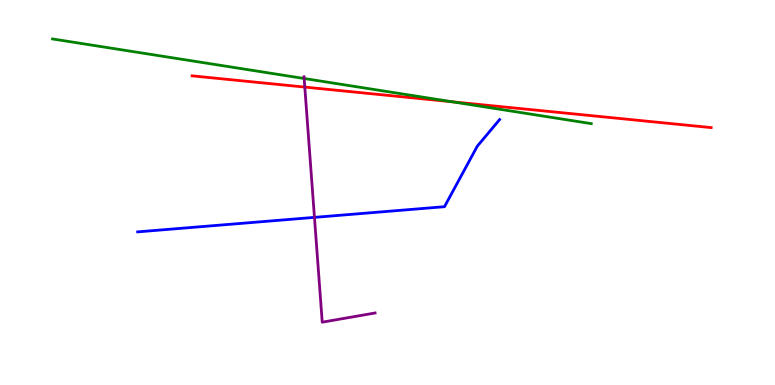[{'lines': ['blue', 'red'], 'intersections': []}, {'lines': ['green', 'red'], 'intersections': [{'x': 5.84, 'y': 7.36}]}, {'lines': ['purple', 'red'], 'intersections': [{'x': 3.93, 'y': 7.74}]}, {'lines': ['blue', 'green'], 'intersections': []}, {'lines': ['blue', 'purple'], 'intersections': [{'x': 4.06, 'y': 4.35}]}, {'lines': ['green', 'purple'], 'intersections': [{'x': 3.92, 'y': 7.96}]}]